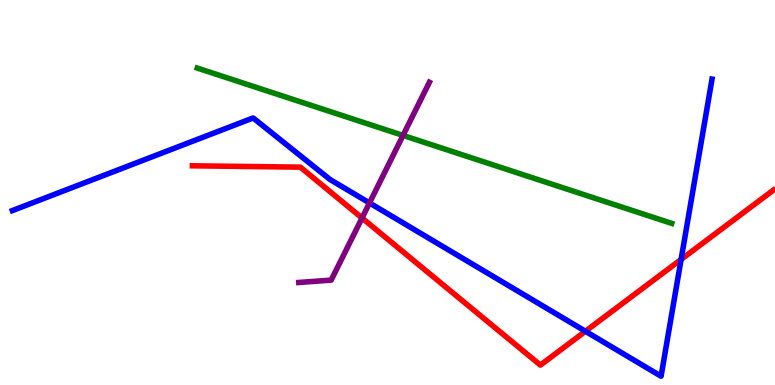[{'lines': ['blue', 'red'], 'intersections': [{'x': 7.55, 'y': 1.4}, {'x': 8.79, 'y': 3.26}]}, {'lines': ['green', 'red'], 'intersections': []}, {'lines': ['purple', 'red'], 'intersections': [{'x': 4.67, 'y': 4.34}]}, {'lines': ['blue', 'green'], 'intersections': []}, {'lines': ['blue', 'purple'], 'intersections': [{'x': 4.77, 'y': 4.73}]}, {'lines': ['green', 'purple'], 'intersections': [{'x': 5.2, 'y': 6.48}]}]